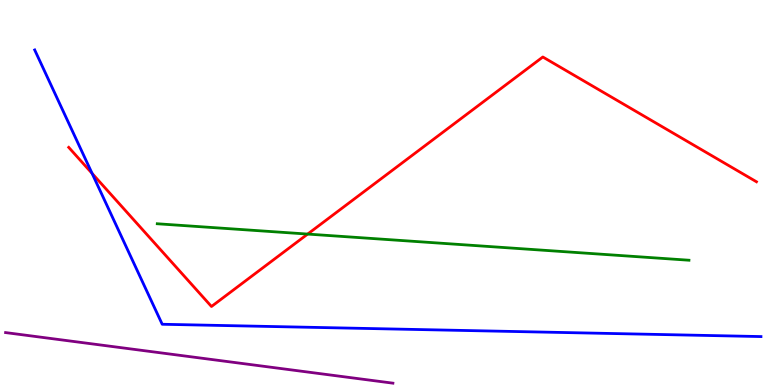[{'lines': ['blue', 'red'], 'intersections': [{'x': 1.19, 'y': 5.5}]}, {'lines': ['green', 'red'], 'intersections': [{'x': 3.97, 'y': 3.92}]}, {'lines': ['purple', 'red'], 'intersections': []}, {'lines': ['blue', 'green'], 'intersections': []}, {'lines': ['blue', 'purple'], 'intersections': []}, {'lines': ['green', 'purple'], 'intersections': []}]